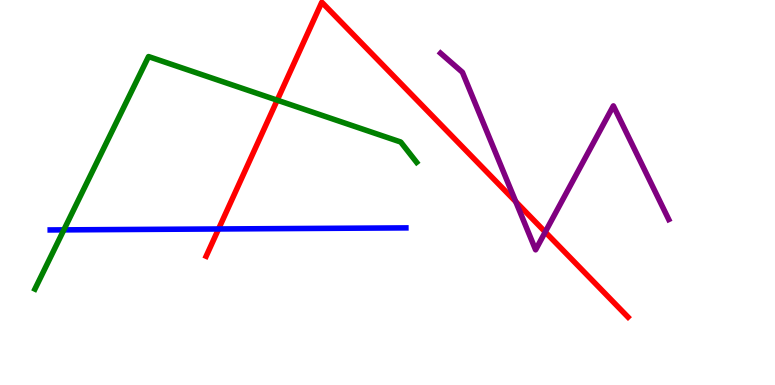[{'lines': ['blue', 'red'], 'intersections': [{'x': 2.82, 'y': 4.05}]}, {'lines': ['green', 'red'], 'intersections': [{'x': 3.58, 'y': 7.4}]}, {'lines': ['purple', 'red'], 'intersections': [{'x': 6.65, 'y': 4.76}, {'x': 7.04, 'y': 3.97}]}, {'lines': ['blue', 'green'], 'intersections': [{'x': 0.824, 'y': 4.03}]}, {'lines': ['blue', 'purple'], 'intersections': []}, {'lines': ['green', 'purple'], 'intersections': []}]